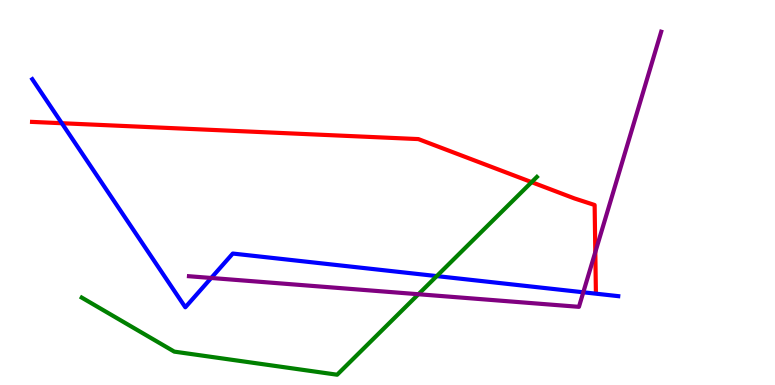[{'lines': ['blue', 'red'], 'intersections': [{'x': 0.798, 'y': 6.8}]}, {'lines': ['green', 'red'], 'intersections': [{'x': 6.86, 'y': 5.27}]}, {'lines': ['purple', 'red'], 'intersections': [{'x': 7.68, 'y': 3.45}]}, {'lines': ['blue', 'green'], 'intersections': [{'x': 5.64, 'y': 2.83}]}, {'lines': ['blue', 'purple'], 'intersections': [{'x': 2.73, 'y': 2.78}, {'x': 7.53, 'y': 2.41}]}, {'lines': ['green', 'purple'], 'intersections': [{'x': 5.4, 'y': 2.36}]}]